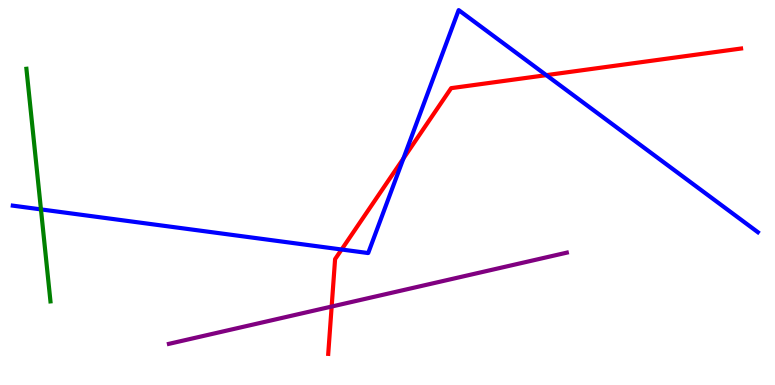[{'lines': ['blue', 'red'], 'intersections': [{'x': 4.41, 'y': 3.52}, {'x': 5.21, 'y': 5.88}, {'x': 7.05, 'y': 8.05}]}, {'lines': ['green', 'red'], 'intersections': []}, {'lines': ['purple', 'red'], 'intersections': [{'x': 4.28, 'y': 2.04}]}, {'lines': ['blue', 'green'], 'intersections': [{'x': 0.528, 'y': 4.56}]}, {'lines': ['blue', 'purple'], 'intersections': []}, {'lines': ['green', 'purple'], 'intersections': []}]